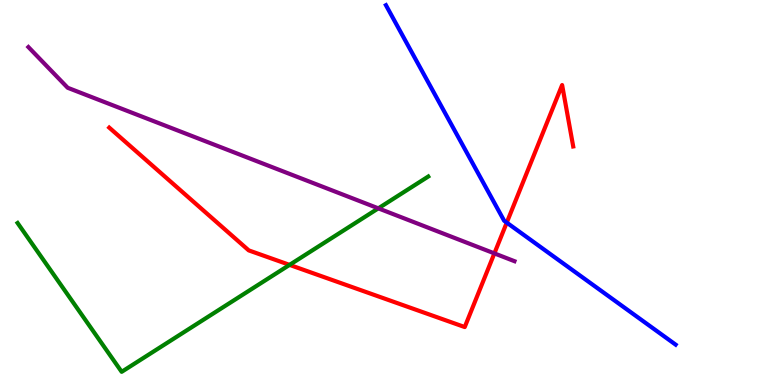[{'lines': ['blue', 'red'], 'intersections': [{'x': 6.54, 'y': 4.22}]}, {'lines': ['green', 'red'], 'intersections': [{'x': 3.74, 'y': 3.12}]}, {'lines': ['purple', 'red'], 'intersections': [{'x': 6.38, 'y': 3.42}]}, {'lines': ['blue', 'green'], 'intersections': []}, {'lines': ['blue', 'purple'], 'intersections': []}, {'lines': ['green', 'purple'], 'intersections': [{'x': 4.88, 'y': 4.59}]}]